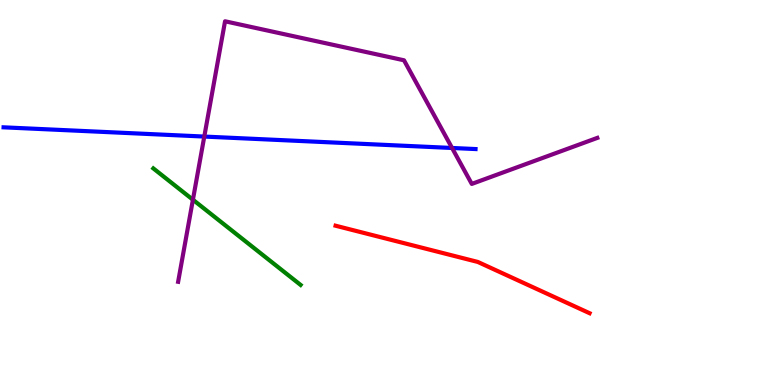[{'lines': ['blue', 'red'], 'intersections': []}, {'lines': ['green', 'red'], 'intersections': []}, {'lines': ['purple', 'red'], 'intersections': []}, {'lines': ['blue', 'green'], 'intersections': []}, {'lines': ['blue', 'purple'], 'intersections': [{'x': 2.64, 'y': 6.45}, {'x': 5.83, 'y': 6.16}]}, {'lines': ['green', 'purple'], 'intersections': [{'x': 2.49, 'y': 4.81}]}]